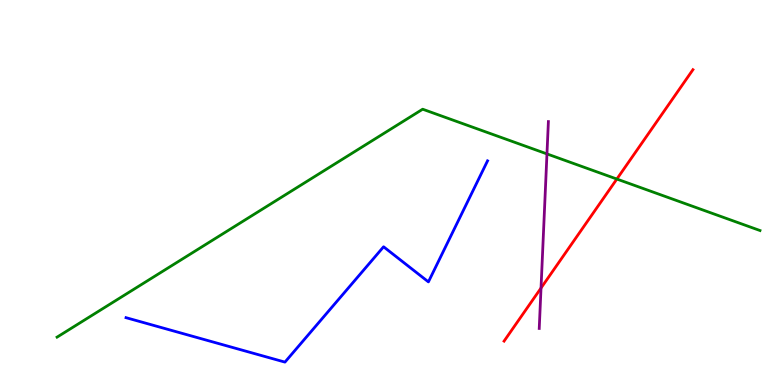[{'lines': ['blue', 'red'], 'intersections': []}, {'lines': ['green', 'red'], 'intersections': [{'x': 7.96, 'y': 5.35}]}, {'lines': ['purple', 'red'], 'intersections': [{'x': 6.98, 'y': 2.52}]}, {'lines': ['blue', 'green'], 'intersections': []}, {'lines': ['blue', 'purple'], 'intersections': []}, {'lines': ['green', 'purple'], 'intersections': [{'x': 7.06, 'y': 6.0}]}]